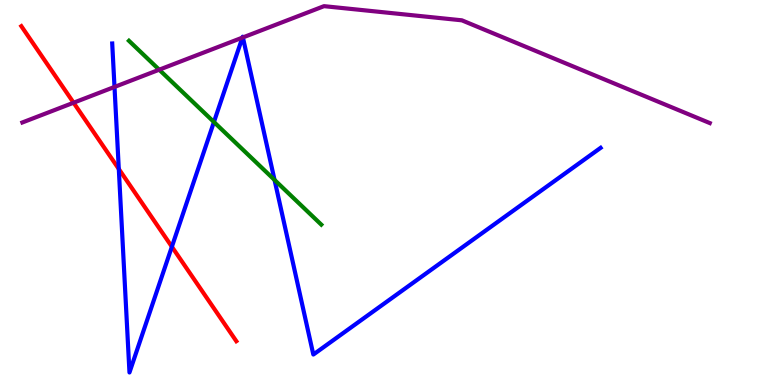[{'lines': ['blue', 'red'], 'intersections': [{'x': 1.53, 'y': 5.61}, {'x': 2.22, 'y': 3.59}]}, {'lines': ['green', 'red'], 'intersections': []}, {'lines': ['purple', 'red'], 'intersections': [{'x': 0.949, 'y': 7.33}]}, {'lines': ['blue', 'green'], 'intersections': [{'x': 2.76, 'y': 6.83}, {'x': 3.54, 'y': 5.33}]}, {'lines': ['blue', 'purple'], 'intersections': [{'x': 1.48, 'y': 7.74}, {'x': 3.13, 'y': 9.02}, {'x': 3.13, 'y': 9.03}]}, {'lines': ['green', 'purple'], 'intersections': [{'x': 2.05, 'y': 8.19}]}]